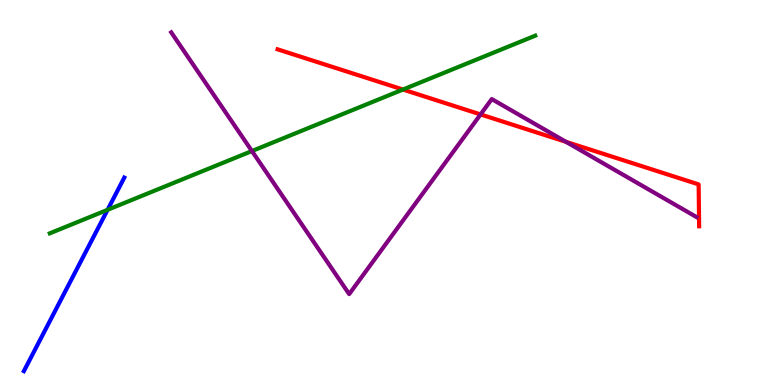[{'lines': ['blue', 'red'], 'intersections': []}, {'lines': ['green', 'red'], 'intersections': [{'x': 5.2, 'y': 7.67}]}, {'lines': ['purple', 'red'], 'intersections': [{'x': 6.2, 'y': 7.03}, {'x': 7.3, 'y': 6.32}]}, {'lines': ['blue', 'green'], 'intersections': [{'x': 1.39, 'y': 4.55}]}, {'lines': ['blue', 'purple'], 'intersections': []}, {'lines': ['green', 'purple'], 'intersections': [{'x': 3.25, 'y': 6.08}]}]